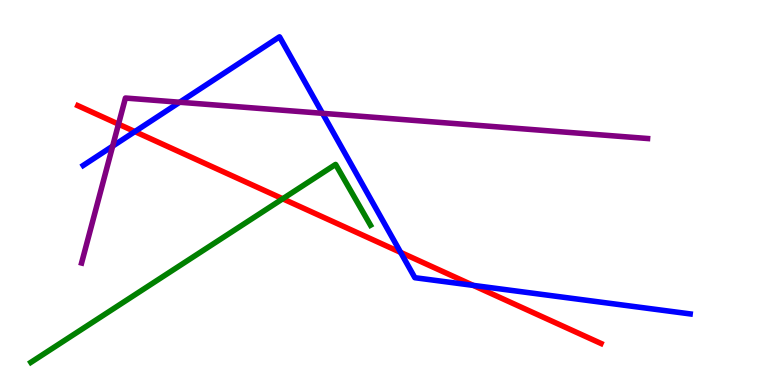[{'lines': ['blue', 'red'], 'intersections': [{'x': 1.74, 'y': 6.58}, {'x': 5.17, 'y': 3.44}, {'x': 6.11, 'y': 2.59}]}, {'lines': ['green', 'red'], 'intersections': [{'x': 3.65, 'y': 4.84}]}, {'lines': ['purple', 'red'], 'intersections': [{'x': 1.53, 'y': 6.78}]}, {'lines': ['blue', 'green'], 'intersections': []}, {'lines': ['blue', 'purple'], 'intersections': [{'x': 1.45, 'y': 6.2}, {'x': 2.32, 'y': 7.34}, {'x': 4.16, 'y': 7.06}]}, {'lines': ['green', 'purple'], 'intersections': []}]